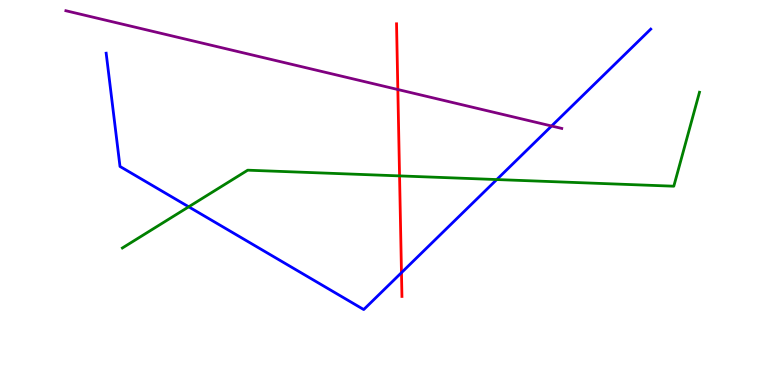[{'lines': ['blue', 'red'], 'intersections': [{'x': 5.18, 'y': 2.92}]}, {'lines': ['green', 'red'], 'intersections': [{'x': 5.16, 'y': 5.43}]}, {'lines': ['purple', 'red'], 'intersections': [{'x': 5.13, 'y': 7.67}]}, {'lines': ['blue', 'green'], 'intersections': [{'x': 2.44, 'y': 4.63}, {'x': 6.41, 'y': 5.34}]}, {'lines': ['blue', 'purple'], 'intersections': [{'x': 7.12, 'y': 6.73}]}, {'lines': ['green', 'purple'], 'intersections': []}]